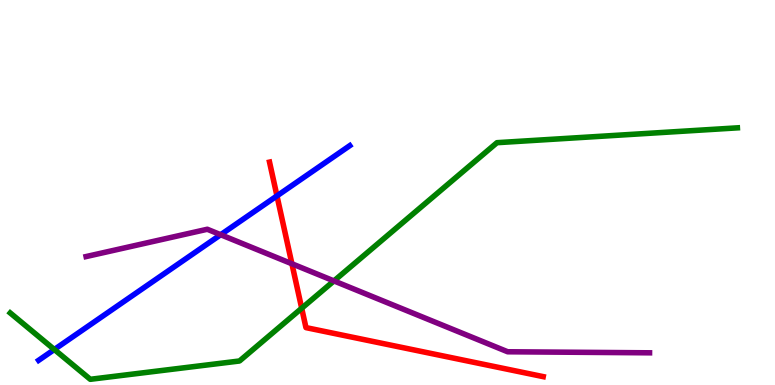[{'lines': ['blue', 'red'], 'intersections': [{'x': 3.57, 'y': 4.91}]}, {'lines': ['green', 'red'], 'intersections': [{'x': 3.89, 'y': 1.99}]}, {'lines': ['purple', 'red'], 'intersections': [{'x': 3.77, 'y': 3.15}]}, {'lines': ['blue', 'green'], 'intersections': [{'x': 0.701, 'y': 0.922}]}, {'lines': ['blue', 'purple'], 'intersections': [{'x': 2.85, 'y': 3.9}]}, {'lines': ['green', 'purple'], 'intersections': [{'x': 4.31, 'y': 2.7}]}]